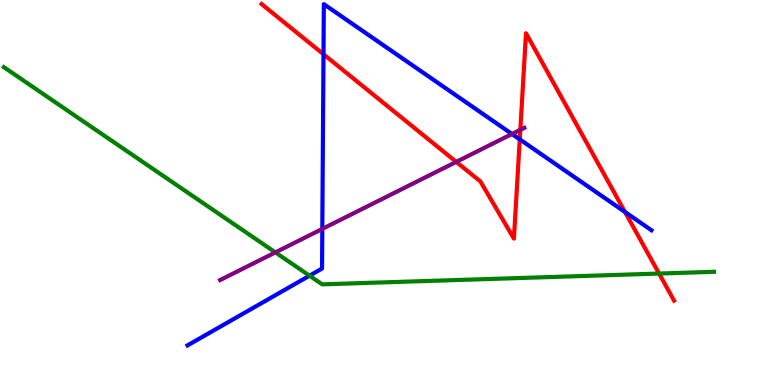[{'lines': ['blue', 'red'], 'intersections': [{'x': 4.17, 'y': 8.59}, {'x': 6.71, 'y': 6.38}, {'x': 8.06, 'y': 4.49}]}, {'lines': ['green', 'red'], 'intersections': [{'x': 8.5, 'y': 2.89}]}, {'lines': ['purple', 'red'], 'intersections': [{'x': 5.89, 'y': 5.8}, {'x': 6.71, 'y': 6.63}]}, {'lines': ['blue', 'green'], 'intersections': [{'x': 3.99, 'y': 2.84}]}, {'lines': ['blue', 'purple'], 'intersections': [{'x': 4.16, 'y': 4.05}, {'x': 6.61, 'y': 6.52}]}, {'lines': ['green', 'purple'], 'intersections': [{'x': 3.55, 'y': 3.44}]}]